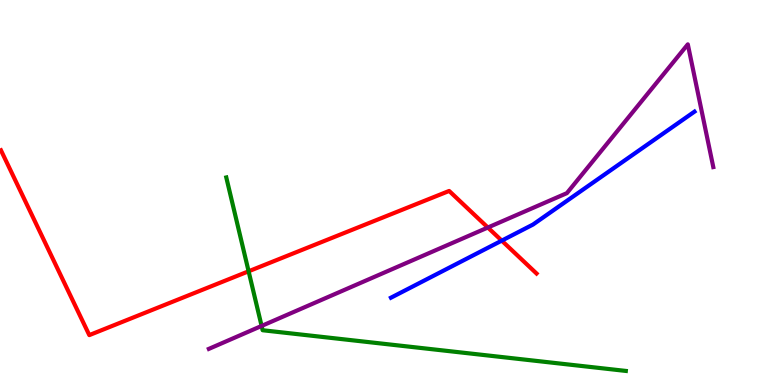[{'lines': ['blue', 'red'], 'intersections': [{'x': 6.47, 'y': 3.75}]}, {'lines': ['green', 'red'], 'intersections': [{'x': 3.21, 'y': 2.95}]}, {'lines': ['purple', 'red'], 'intersections': [{'x': 6.3, 'y': 4.09}]}, {'lines': ['blue', 'green'], 'intersections': []}, {'lines': ['blue', 'purple'], 'intersections': []}, {'lines': ['green', 'purple'], 'intersections': [{'x': 3.38, 'y': 1.53}]}]